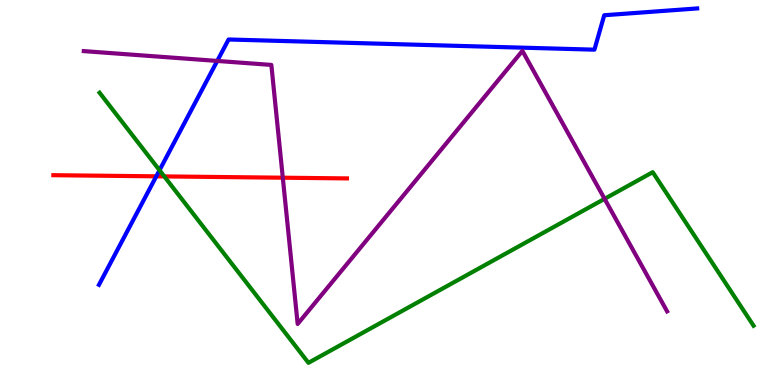[{'lines': ['blue', 'red'], 'intersections': [{'x': 2.02, 'y': 5.42}]}, {'lines': ['green', 'red'], 'intersections': [{'x': 2.12, 'y': 5.42}]}, {'lines': ['purple', 'red'], 'intersections': [{'x': 3.65, 'y': 5.38}]}, {'lines': ['blue', 'green'], 'intersections': [{'x': 2.06, 'y': 5.58}]}, {'lines': ['blue', 'purple'], 'intersections': [{'x': 2.8, 'y': 8.42}]}, {'lines': ['green', 'purple'], 'intersections': [{'x': 7.8, 'y': 4.84}]}]